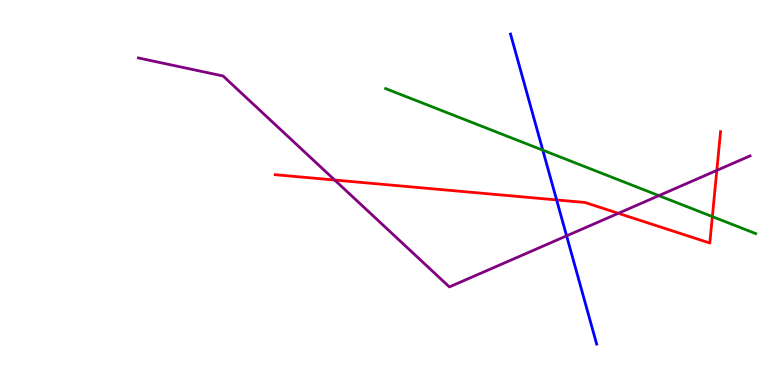[{'lines': ['blue', 'red'], 'intersections': [{'x': 7.18, 'y': 4.81}]}, {'lines': ['green', 'red'], 'intersections': [{'x': 9.19, 'y': 4.37}]}, {'lines': ['purple', 'red'], 'intersections': [{'x': 4.32, 'y': 5.32}, {'x': 7.98, 'y': 4.46}, {'x': 9.25, 'y': 5.57}]}, {'lines': ['blue', 'green'], 'intersections': [{'x': 7.0, 'y': 6.1}]}, {'lines': ['blue', 'purple'], 'intersections': [{'x': 7.31, 'y': 3.87}]}, {'lines': ['green', 'purple'], 'intersections': [{'x': 8.5, 'y': 4.92}]}]